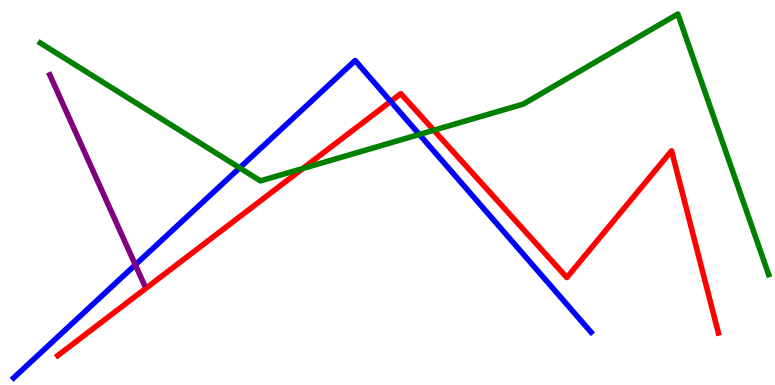[{'lines': ['blue', 'red'], 'intersections': [{'x': 5.04, 'y': 7.37}]}, {'lines': ['green', 'red'], 'intersections': [{'x': 3.91, 'y': 5.62}, {'x': 5.6, 'y': 6.62}]}, {'lines': ['purple', 'red'], 'intersections': []}, {'lines': ['blue', 'green'], 'intersections': [{'x': 3.09, 'y': 5.64}, {'x': 5.41, 'y': 6.51}]}, {'lines': ['blue', 'purple'], 'intersections': [{'x': 1.75, 'y': 3.12}]}, {'lines': ['green', 'purple'], 'intersections': []}]